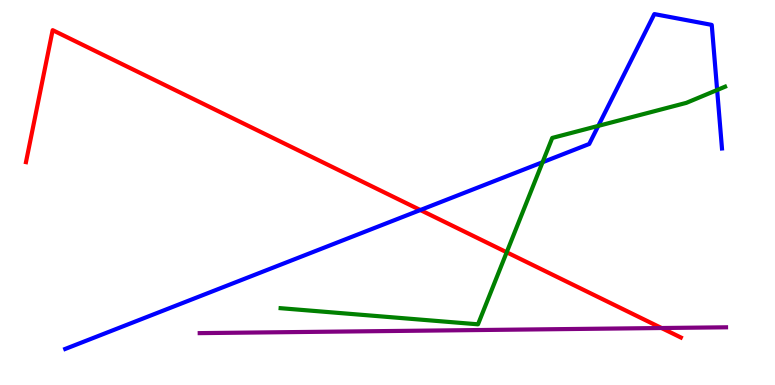[{'lines': ['blue', 'red'], 'intersections': [{'x': 5.42, 'y': 4.54}]}, {'lines': ['green', 'red'], 'intersections': [{'x': 6.54, 'y': 3.45}]}, {'lines': ['purple', 'red'], 'intersections': [{'x': 8.54, 'y': 1.48}]}, {'lines': ['blue', 'green'], 'intersections': [{'x': 7.0, 'y': 5.79}, {'x': 7.72, 'y': 6.73}, {'x': 9.25, 'y': 7.66}]}, {'lines': ['blue', 'purple'], 'intersections': []}, {'lines': ['green', 'purple'], 'intersections': []}]